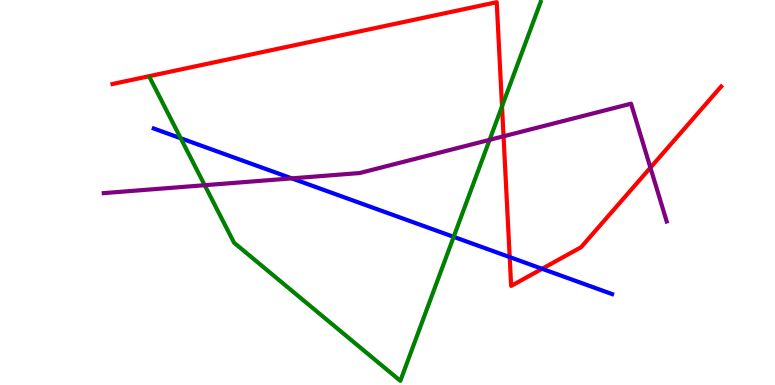[{'lines': ['blue', 'red'], 'intersections': [{'x': 6.58, 'y': 3.32}, {'x': 6.99, 'y': 3.02}]}, {'lines': ['green', 'red'], 'intersections': [{'x': 6.48, 'y': 7.24}]}, {'lines': ['purple', 'red'], 'intersections': [{'x': 6.5, 'y': 6.46}, {'x': 8.39, 'y': 5.64}]}, {'lines': ['blue', 'green'], 'intersections': [{'x': 2.33, 'y': 6.41}, {'x': 5.85, 'y': 3.85}]}, {'lines': ['blue', 'purple'], 'intersections': [{'x': 3.76, 'y': 5.37}]}, {'lines': ['green', 'purple'], 'intersections': [{'x': 2.64, 'y': 5.19}, {'x': 6.32, 'y': 6.37}]}]